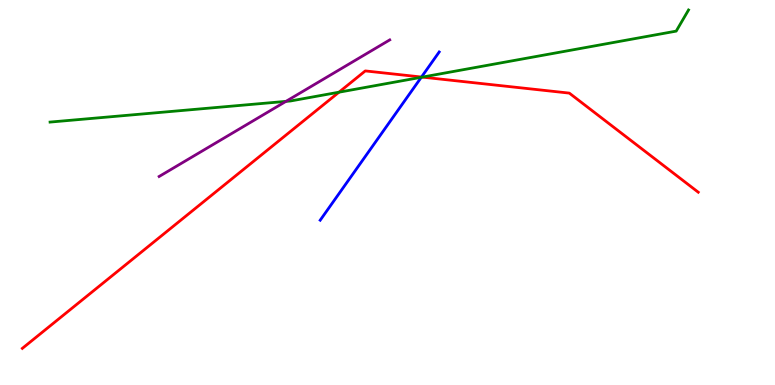[{'lines': ['blue', 'red'], 'intersections': [{'x': 5.44, 'y': 8.0}]}, {'lines': ['green', 'red'], 'intersections': [{'x': 4.37, 'y': 7.61}, {'x': 5.45, 'y': 8.0}]}, {'lines': ['purple', 'red'], 'intersections': []}, {'lines': ['blue', 'green'], 'intersections': [{'x': 5.44, 'y': 7.99}]}, {'lines': ['blue', 'purple'], 'intersections': []}, {'lines': ['green', 'purple'], 'intersections': [{'x': 3.69, 'y': 7.37}]}]